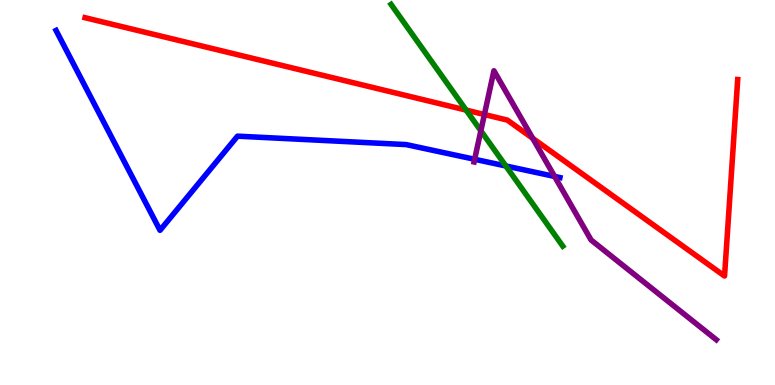[{'lines': ['blue', 'red'], 'intersections': []}, {'lines': ['green', 'red'], 'intersections': [{'x': 6.01, 'y': 7.14}]}, {'lines': ['purple', 'red'], 'intersections': [{'x': 6.25, 'y': 7.03}, {'x': 6.87, 'y': 6.41}]}, {'lines': ['blue', 'green'], 'intersections': [{'x': 6.53, 'y': 5.69}]}, {'lines': ['blue', 'purple'], 'intersections': [{'x': 6.12, 'y': 5.86}, {'x': 7.16, 'y': 5.42}]}, {'lines': ['green', 'purple'], 'intersections': [{'x': 6.2, 'y': 6.6}]}]